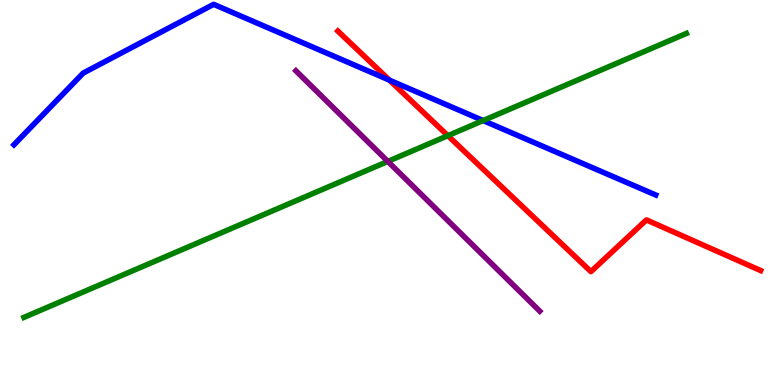[{'lines': ['blue', 'red'], 'intersections': [{'x': 5.03, 'y': 7.92}]}, {'lines': ['green', 'red'], 'intersections': [{'x': 5.78, 'y': 6.48}]}, {'lines': ['purple', 'red'], 'intersections': []}, {'lines': ['blue', 'green'], 'intersections': [{'x': 6.23, 'y': 6.87}]}, {'lines': ['blue', 'purple'], 'intersections': []}, {'lines': ['green', 'purple'], 'intersections': [{'x': 5.0, 'y': 5.81}]}]